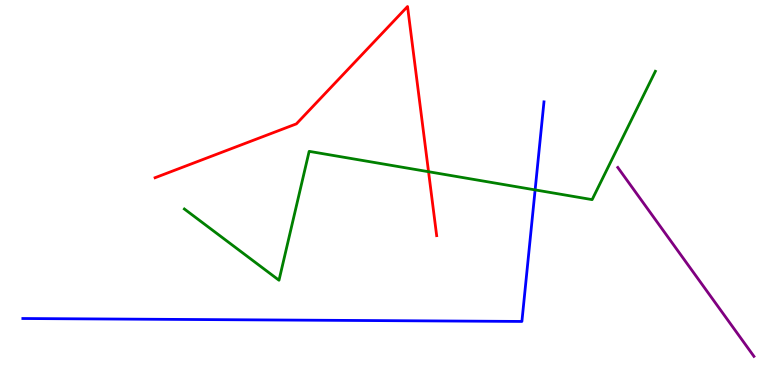[{'lines': ['blue', 'red'], 'intersections': []}, {'lines': ['green', 'red'], 'intersections': [{'x': 5.53, 'y': 5.54}]}, {'lines': ['purple', 'red'], 'intersections': []}, {'lines': ['blue', 'green'], 'intersections': [{'x': 6.9, 'y': 5.07}]}, {'lines': ['blue', 'purple'], 'intersections': []}, {'lines': ['green', 'purple'], 'intersections': []}]